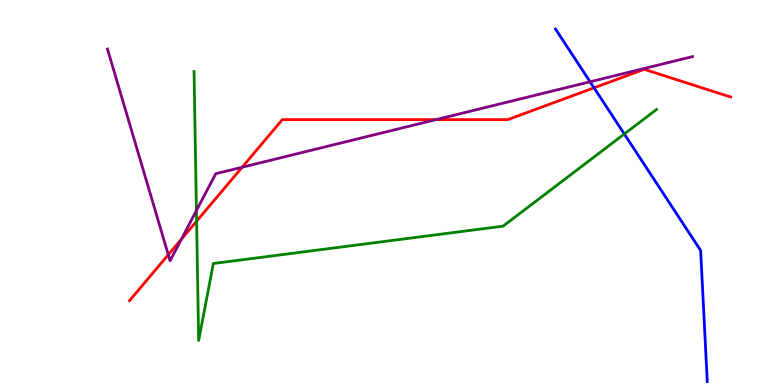[{'lines': ['blue', 'red'], 'intersections': [{'x': 7.66, 'y': 7.72}]}, {'lines': ['green', 'red'], 'intersections': [{'x': 2.54, 'y': 4.25}]}, {'lines': ['purple', 'red'], 'intersections': [{'x': 2.17, 'y': 3.38}, {'x': 2.34, 'y': 3.79}, {'x': 3.12, 'y': 5.66}, {'x': 5.63, 'y': 6.89}]}, {'lines': ['blue', 'green'], 'intersections': [{'x': 8.06, 'y': 6.52}]}, {'lines': ['blue', 'purple'], 'intersections': [{'x': 7.61, 'y': 7.88}]}, {'lines': ['green', 'purple'], 'intersections': [{'x': 2.53, 'y': 4.53}]}]